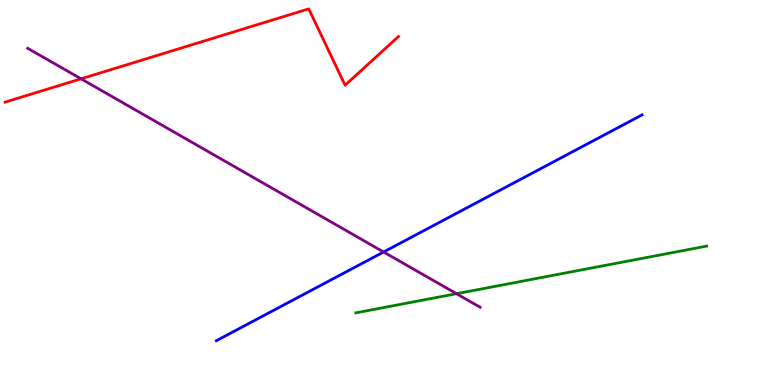[{'lines': ['blue', 'red'], 'intersections': []}, {'lines': ['green', 'red'], 'intersections': []}, {'lines': ['purple', 'red'], 'intersections': [{'x': 1.05, 'y': 7.95}]}, {'lines': ['blue', 'green'], 'intersections': []}, {'lines': ['blue', 'purple'], 'intersections': [{'x': 4.95, 'y': 3.45}]}, {'lines': ['green', 'purple'], 'intersections': [{'x': 5.89, 'y': 2.37}]}]